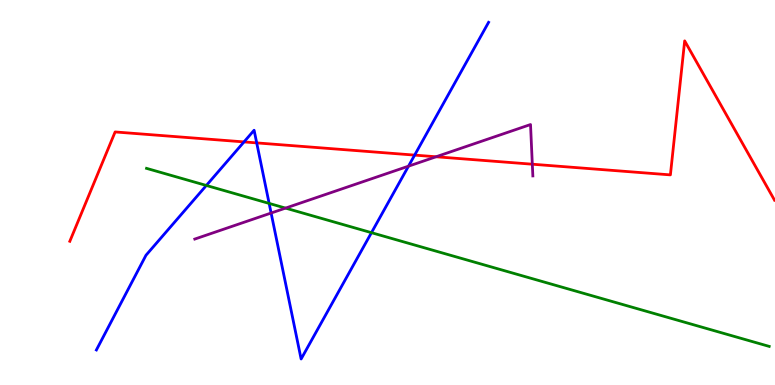[{'lines': ['blue', 'red'], 'intersections': [{'x': 3.15, 'y': 6.31}, {'x': 3.31, 'y': 6.29}, {'x': 5.35, 'y': 5.97}]}, {'lines': ['green', 'red'], 'intersections': []}, {'lines': ['purple', 'red'], 'intersections': [{'x': 5.63, 'y': 5.93}, {'x': 6.87, 'y': 5.73}]}, {'lines': ['blue', 'green'], 'intersections': [{'x': 2.66, 'y': 5.18}, {'x': 3.47, 'y': 4.72}, {'x': 4.79, 'y': 3.96}]}, {'lines': ['blue', 'purple'], 'intersections': [{'x': 3.5, 'y': 4.47}, {'x': 5.27, 'y': 5.68}]}, {'lines': ['green', 'purple'], 'intersections': [{'x': 3.68, 'y': 4.59}]}]